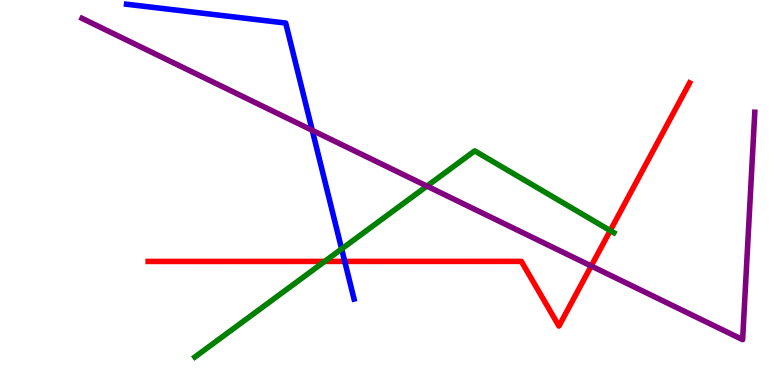[{'lines': ['blue', 'red'], 'intersections': [{'x': 4.45, 'y': 3.21}]}, {'lines': ['green', 'red'], 'intersections': [{'x': 4.19, 'y': 3.21}, {'x': 7.87, 'y': 4.01}]}, {'lines': ['purple', 'red'], 'intersections': [{'x': 7.63, 'y': 3.09}]}, {'lines': ['blue', 'green'], 'intersections': [{'x': 4.41, 'y': 3.53}]}, {'lines': ['blue', 'purple'], 'intersections': [{'x': 4.03, 'y': 6.61}]}, {'lines': ['green', 'purple'], 'intersections': [{'x': 5.51, 'y': 5.17}]}]